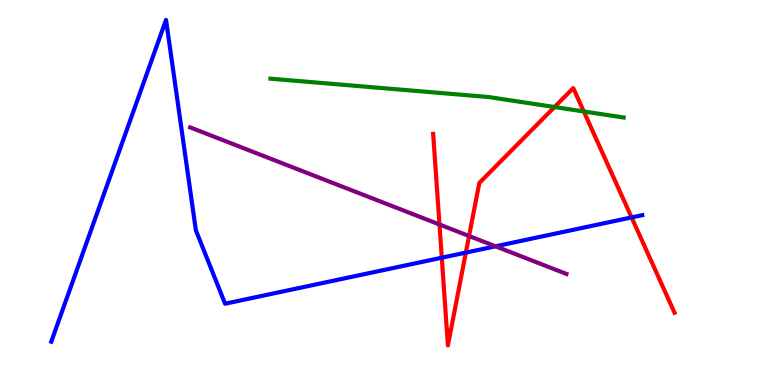[{'lines': ['blue', 'red'], 'intersections': [{'x': 5.7, 'y': 3.31}, {'x': 6.01, 'y': 3.44}, {'x': 8.15, 'y': 4.35}]}, {'lines': ['green', 'red'], 'intersections': [{'x': 7.15, 'y': 7.22}, {'x': 7.53, 'y': 7.1}]}, {'lines': ['purple', 'red'], 'intersections': [{'x': 5.67, 'y': 4.17}, {'x': 6.05, 'y': 3.87}]}, {'lines': ['blue', 'green'], 'intersections': []}, {'lines': ['blue', 'purple'], 'intersections': [{'x': 6.39, 'y': 3.6}]}, {'lines': ['green', 'purple'], 'intersections': []}]